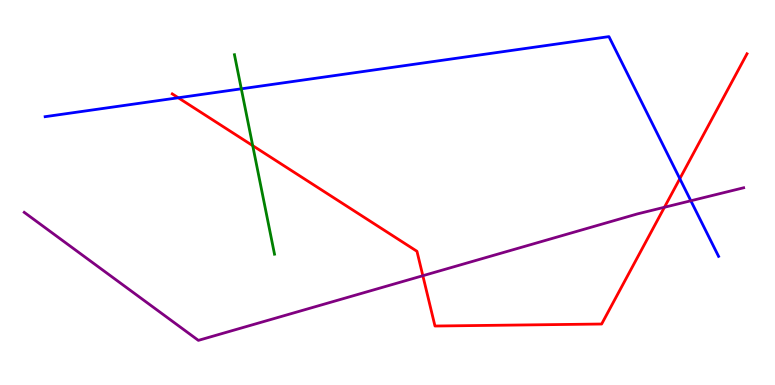[{'lines': ['blue', 'red'], 'intersections': [{'x': 2.3, 'y': 7.46}, {'x': 8.77, 'y': 5.36}]}, {'lines': ['green', 'red'], 'intersections': [{'x': 3.26, 'y': 6.22}]}, {'lines': ['purple', 'red'], 'intersections': [{'x': 5.46, 'y': 2.84}, {'x': 8.57, 'y': 4.62}]}, {'lines': ['blue', 'green'], 'intersections': [{'x': 3.11, 'y': 7.69}]}, {'lines': ['blue', 'purple'], 'intersections': [{'x': 8.91, 'y': 4.79}]}, {'lines': ['green', 'purple'], 'intersections': []}]